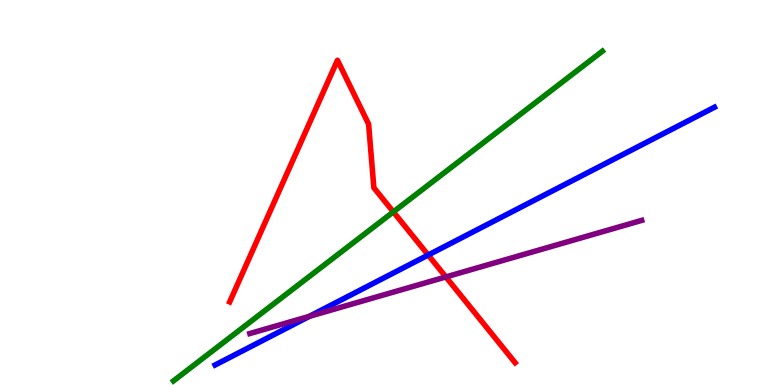[{'lines': ['blue', 'red'], 'intersections': [{'x': 5.52, 'y': 3.38}]}, {'lines': ['green', 'red'], 'intersections': [{'x': 5.08, 'y': 4.5}]}, {'lines': ['purple', 'red'], 'intersections': [{'x': 5.75, 'y': 2.81}]}, {'lines': ['blue', 'green'], 'intersections': []}, {'lines': ['blue', 'purple'], 'intersections': [{'x': 3.99, 'y': 1.78}]}, {'lines': ['green', 'purple'], 'intersections': []}]